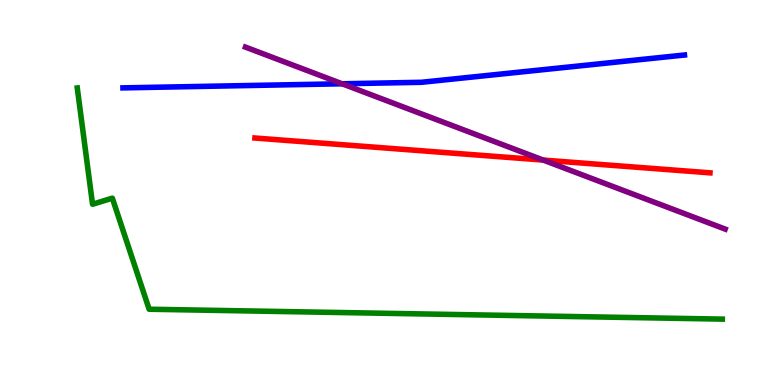[{'lines': ['blue', 'red'], 'intersections': []}, {'lines': ['green', 'red'], 'intersections': []}, {'lines': ['purple', 'red'], 'intersections': [{'x': 7.01, 'y': 5.84}]}, {'lines': ['blue', 'green'], 'intersections': []}, {'lines': ['blue', 'purple'], 'intersections': [{'x': 4.41, 'y': 7.82}]}, {'lines': ['green', 'purple'], 'intersections': []}]